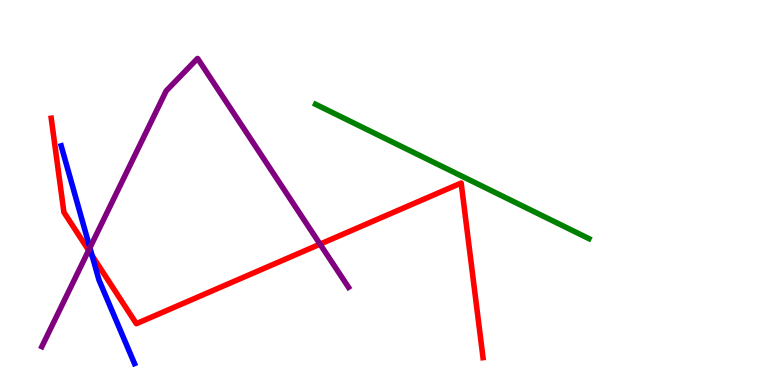[{'lines': ['blue', 'red'], 'intersections': [{'x': 1.19, 'y': 3.36}]}, {'lines': ['green', 'red'], 'intersections': []}, {'lines': ['purple', 'red'], 'intersections': [{'x': 1.14, 'y': 3.5}, {'x': 4.13, 'y': 3.66}]}, {'lines': ['blue', 'green'], 'intersections': []}, {'lines': ['blue', 'purple'], 'intersections': [{'x': 1.16, 'y': 3.56}]}, {'lines': ['green', 'purple'], 'intersections': []}]